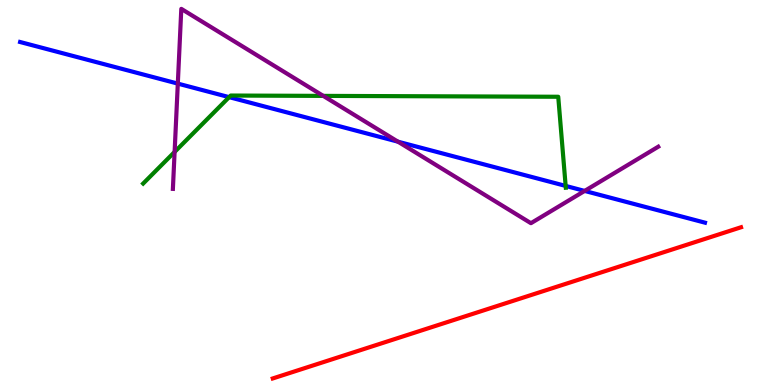[{'lines': ['blue', 'red'], 'intersections': []}, {'lines': ['green', 'red'], 'intersections': []}, {'lines': ['purple', 'red'], 'intersections': []}, {'lines': ['blue', 'green'], 'intersections': [{'x': 2.96, 'y': 7.48}, {'x': 7.3, 'y': 5.17}]}, {'lines': ['blue', 'purple'], 'intersections': [{'x': 2.29, 'y': 7.83}, {'x': 5.14, 'y': 6.32}, {'x': 7.54, 'y': 5.04}]}, {'lines': ['green', 'purple'], 'intersections': [{'x': 2.25, 'y': 6.05}, {'x': 4.17, 'y': 7.51}]}]